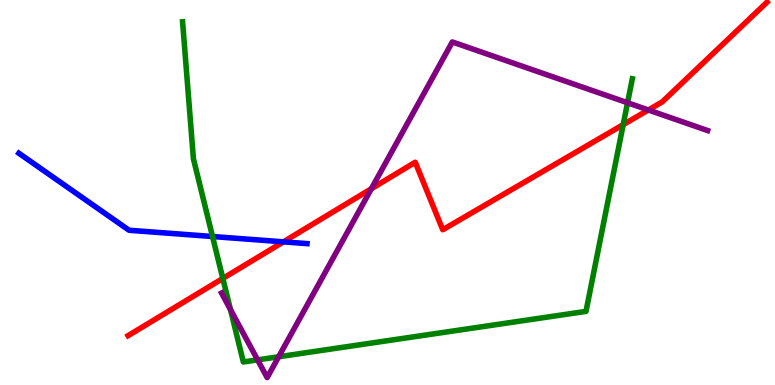[{'lines': ['blue', 'red'], 'intersections': [{'x': 3.66, 'y': 3.72}]}, {'lines': ['green', 'red'], 'intersections': [{'x': 2.88, 'y': 2.77}, {'x': 8.04, 'y': 6.76}]}, {'lines': ['purple', 'red'], 'intersections': [{'x': 4.79, 'y': 5.1}, {'x': 8.37, 'y': 7.14}]}, {'lines': ['blue', 'green'], 'intersections': [{'x': 2.74, 'y': 3.86}]}, {'lines': ['blue', 'purple'], 'intersections': []}, {'lines': ['green', 'purple'], 'intersections': [{'x': 2.97, 'y': 1.96}, {'x': 3.32, 'y': 0.653}, {'x': 3.6, 'y': 0.733}, {'x': 8.1, 'y': 7.33}]}]